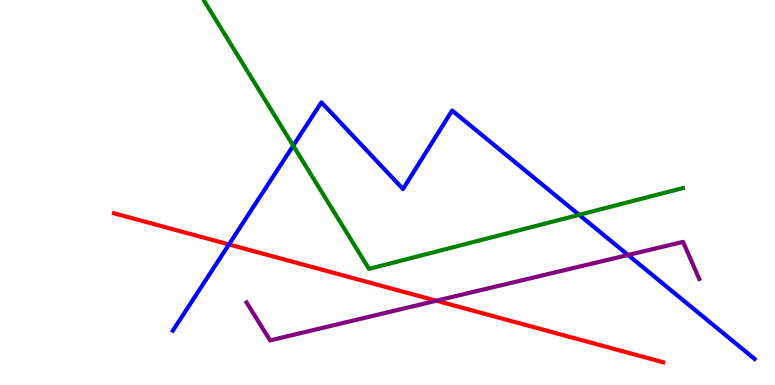[{'lines': ['blue', 'red'], 'intersections': [{'x': 2.95, 'y': 3.65}]}, {'lines': ['green', 'red'], 'intersections': []}, {'lines': ['purple', 'red'], 'intersections': [{'x': 5.63, 'y': 2.19}]}, {'lines': ['blue', 'green'], 'intersections': [{'x': 3.78, 'y': 6.22}, {'x': 7.47, 'y': 4.42}]}, {'lines': ['blue', 'purple'], 'intersections': [{'x': 8.1, 'y': 3.38}]}, {'lines': ['green', 'purple'], 'intersections': []}]